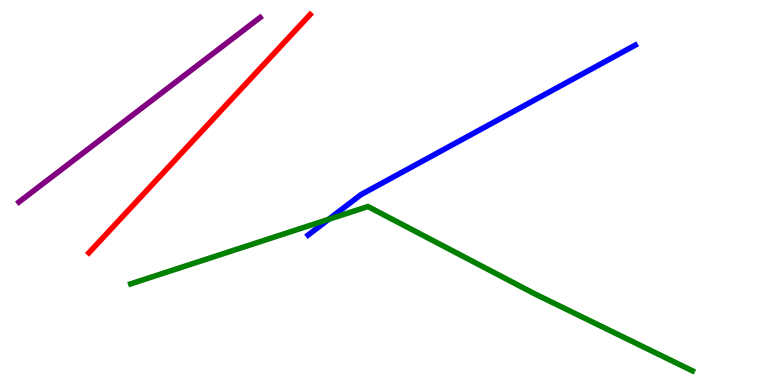[{'lines': ['blue', 'red'], 'intersections': []}, {'lines': ['green', 'red'], 'intersections': []}, {'lines': ['purple', 'red'], 'intersections': []}, {'lines': ['blue', 'green'], 'intersections': [{'x': 4.24, 'y': 4.3}]}, {'lines': ['blue', 'purple'], 'intersections': []}, {'lines': ['green', 'purple'], 'intersections': []}]